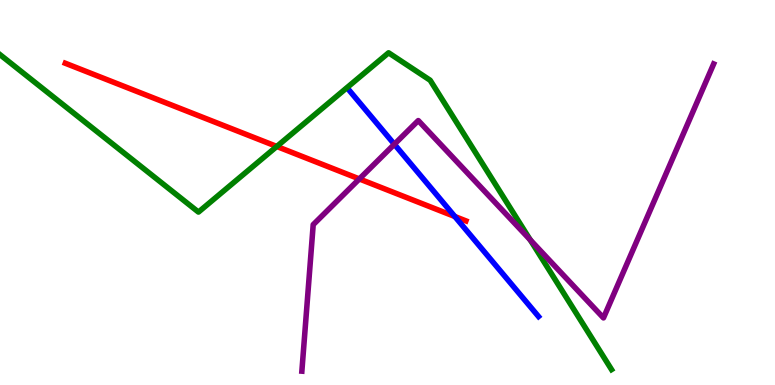[{'lines': ['blue', 'red'], 'intersections': [{'x': 5.87, 'y': 4.38}]}, {'lines': ['green', 'red'], 'intersections': [{'x': 3.57, 'y': 6.2}]}, {'lines': ['purple', 'red'], 'intersections': [{'x': 4.64, 'y': 5.35}]}, {'lines': ['blue', 'green'], 'intersections': []}, {'lines': ['blue', 'purple'], 'intersections': [{'x': 5.09, 'y': 6.25}]}, {'lines': ['green', 'purple'], 'intersections': [{'x': 6.84, 'y': 3.77}]}]